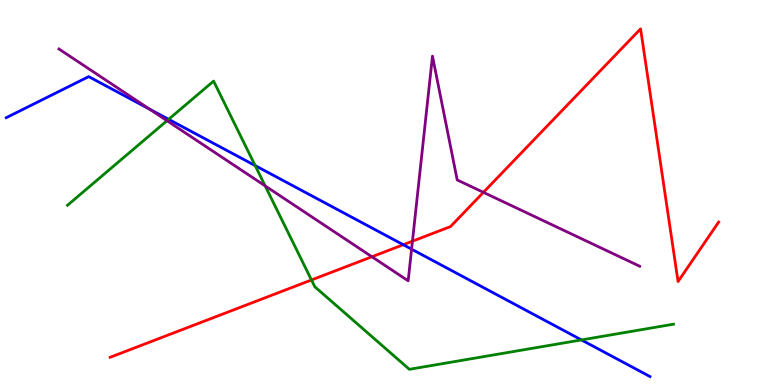[{'lines': ['blue', 'red'], 'intersections': [{'x': 5.2, 'y': 3.64}]}, {'lines': ['green', 'red'], 'intersections': [{'x': 4.02, 'y': 2.73}]}, {'lines': ['purple', 'red'], 'intersections': [{'x': 4.8, 'y': 3.33}, {'x': 5.32, 'y': 3.74}, {'x': 6.24, 'y': 5.0}]}, {'lines': ['blue', 'green'], 'intersections': [{'x': 2.18, 'y': 6.9}, {'x': 3.29, 'y': 5.7}, {'x': 7.5, 'y': 1.17}]}, {'lines': ['blue', 'purple'], 'intersections': [{'x': 1.93, 'y': 7.16}, {'x': 5.31, 'y': 3.53}]}, {'lines': ['green', 'purple'], 'intersections': [{'x': 2.15, 'y': 6.86}, {'x': 3.42, 'y': 5.17}]}]